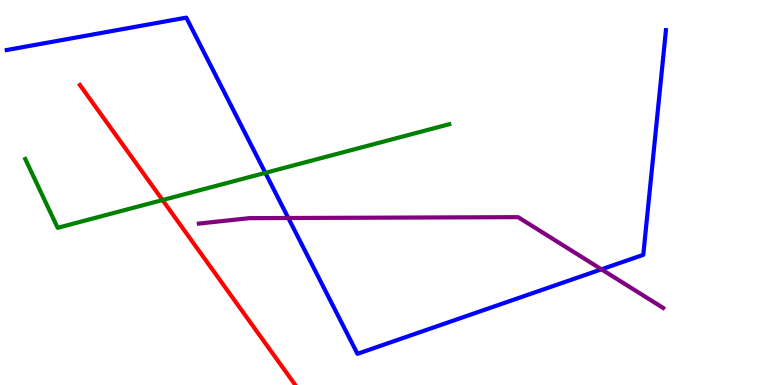[{'lines': ['blue', 'red'], 'intersections': []}, {'lines': ['green', 'red'], 'intersections': [{'x': 2.1, 'y': 4.8}]}, {'lines': ['purple', 'red'], 'intersections': []}, {'lines': ['blue', 'green'], 'intersections': [{'x': 3.42, 'y': 5.51}]}, {'lines': ['blue', 'purple'], 'intersections': [{'x': 3.72, 'y': 4.34}, {'x': 7.76, 'y': 3.0}]}, {'lines': ['green', 'purple'], 'intersections': []}]